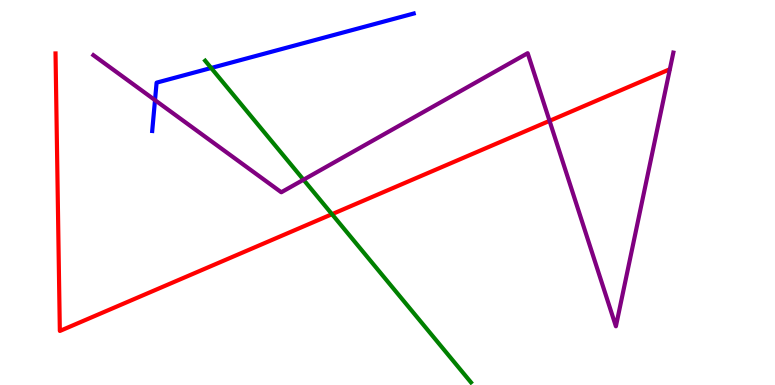[{'lines': ['blue', 'red'], 'intersections': []}, {'lines': ['green', 'red'], 'intersections': [{'x': 4.28, 'y': 4.44}]}, {'lines': ['purple', 'red'], 'intersections': [{'x': 7.09, 'y': 6.86}]}, {'lines': ['blue', 'green'], 'intersections': [{'x': 2.72, 'y': 8.23}]}, {'lines': ['blue', 'purple'], 'intersections': [{'x': 2.0, 'y': 7.4}]}, {'lines': ['green', 'purple'], 'intersections': [{'x': 3.92, 'y': 5.33}]}]